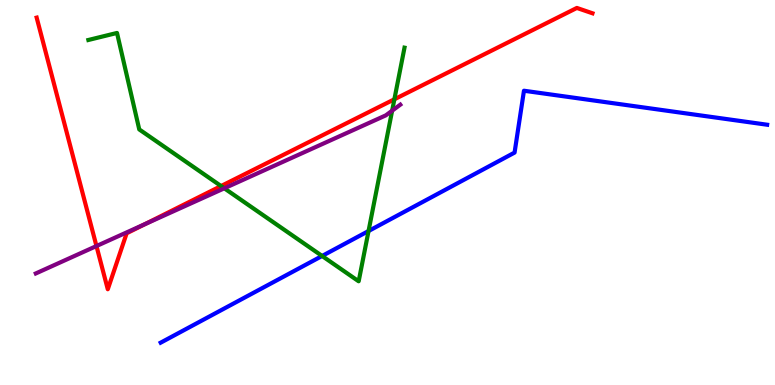[{'lines': ['blue', 'red'], 'intersections': []}, {'lines': ['green', 'red'], 'intersections': [{'x': 2.85, 'y': 5.17}, {'x': 5.09, 'y': 7.42}]}, {'lines': ['purple', 'red'], 'intersections': [{'x': 1.24, 'y': 3.61}, {'x': 1.87, 'y': 4.18}]}, {'lines': ['blue', 'green'], 'intersections': [{'x': 4.16, 'y': 3.35}, {'x': 4.76, 'y': 4.0}]}, {'lines': ['blue', 'purple'], 'intersections': []}, {'lines': ['green', 'purple'], 'intersections': [{'x': 2.89, 'y': 5.11}, {'x': 5.06, 'y': 7.12}]}]